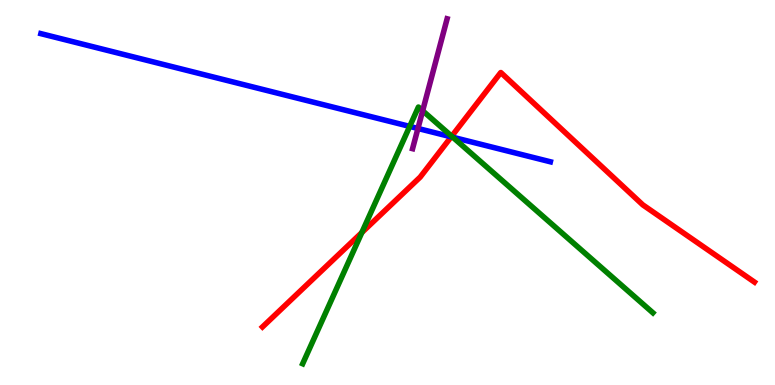[{'lines': ['blue', 'red'], 'intersections': [{'x': 5.82, 'y': 6.45}]}, {'lines': ['green', 'red'], 'intersections': [{'x': 4.67, 'y': 3.96}, {'x': 5.83, 'y': 6.46}]}, {'lines': ['purple', 'red'], 'intersections': []}, {'lines': ['blue', 'green'], 'intersections': [{'x': 5.29, 'y': 6.72}, {'x': 5.84, 'y': 6.44}]}, {'lines': ['blue', 'purple'], 'intersections': [{'x': 5.39, 'y': 6.66}]}, {'lines': ['green', 'purple'], 'intersections': [{'x': 5.45, 'y': 7.12}]}]